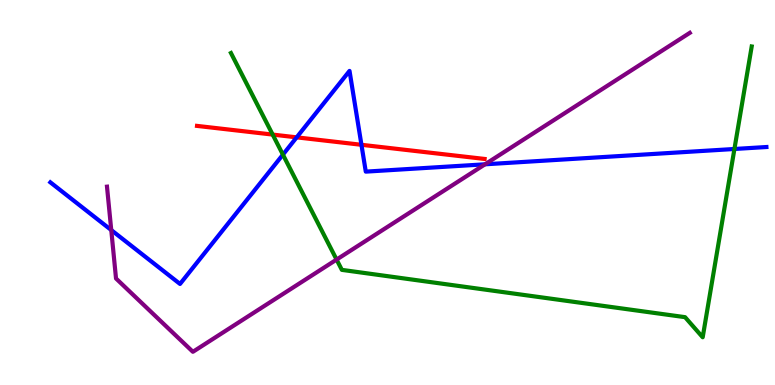[{'lines': ['blue', 'red'], 'intersections': [{'x': 3.83, 'y': 6.43}, {'x': 4.66, 'y': 6.24}]}, {'lines': ['green', 'red'], 'intersections': [{'x': 3.52, 'y': 6.5}]}, {'lines': ['purple', 'red'], 'intersections': []}, {'lines': ['blue', 'green'], 'intersections': [{'x': 3.65, 'y': 5.98}, {'x': 9.48, 'y': 6.13}]}, {'lines': ['blue', 'purple'], 'intersections': [{'x': 1.44, 'y': 4.02}, {'x': 6.26, 'y': 5.73}]}, {'lines': ['green', 'purple'], 'intersections': [{'x': 4.34, 'y': 3.26}]}]